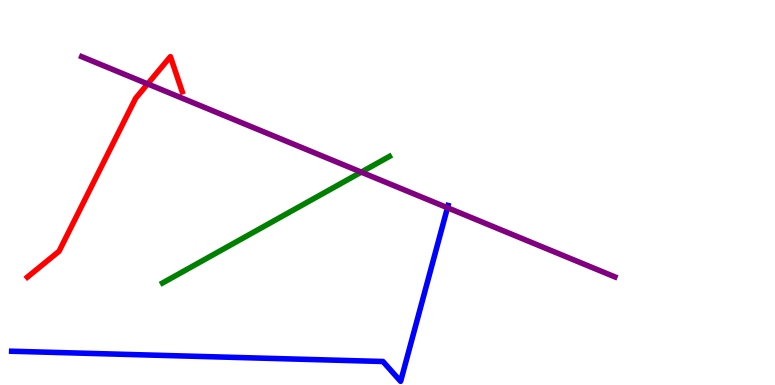[{'lines': ['blue', 'red'], 'intersections': []}, {'lines': ['green', 'red'], 'intersections': []}, {'lines': ['purple', 'red'], 'intersections': [{'x': 1.91, 'y': 7.82}]}, {'lines': ['blue', 'green'], 'intersections': []}, {'lines': ['blue', 'purple'], 'intersections': [{'x': 5.77, 'y': 4.6}]}, {'lines': ['green', 'purple'], 'intersections': [{'x': 4.66, 'y': 5.53}]}]